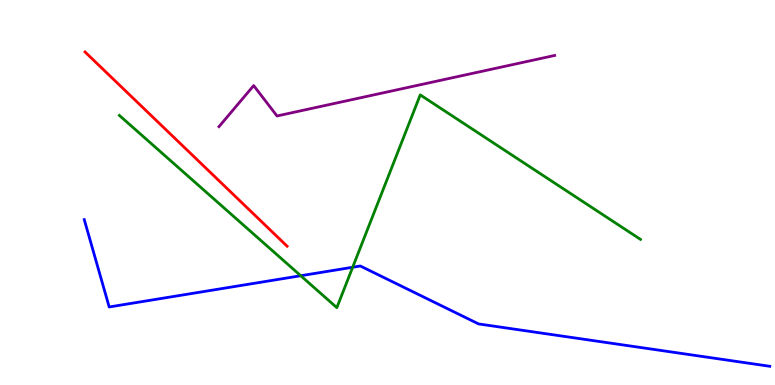[{'lines': ['blue', 'red'], 'intersections': []}, {'lines': ['green', 'red'], 'intersections': []}, {'lines': ['purple', 'red'], 'intersections': []}, {'lines': ['blue', 'green'], 'intersections': [{'x': 3.88, 'y': 2.84}, {'x': 4.55, 'y': 3.06}]}, {'lines': ['blue', 'purple'], 'intersections': []}, {'lines': ['green', 'purple'], 'intersections': []}]